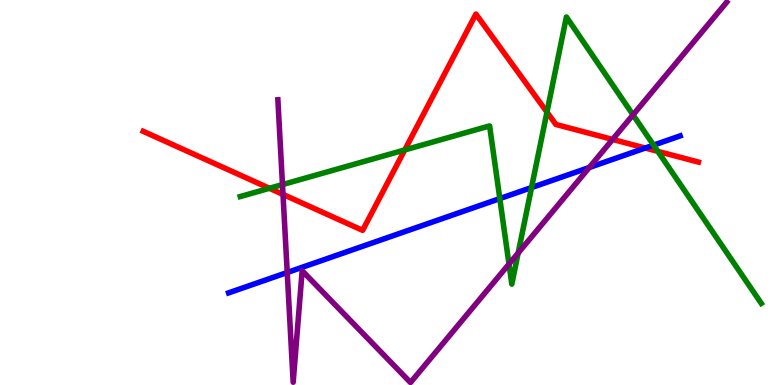[{'lines': ['blue', 'red'], 'intersections': [{'x': 8.33, 'y': 6.15}]}, {'lines': ['green', 'red'], 'intersections': [{'x': 3.48, 'y': 5.11}, {'x': 5.22, 'y': 6.11}, {'x': 7.06, 'y': 7.09}, {'x': 8.49, 'y': 6.07}]}, {'lines': ['purple', 'red'], 'intersections': [{'x': 3.65, 'y': 4.95}, {'x': 7.9, 'y': 6.38}]}, {'lines': ['blue', 'green'], 'intersections': [{'x': 6.45, 'y': 4.84}, {'x': 6.86, 'y': 5.13}, {'x': 8.43, 'y': 6.23}]}, {'lines': ['blue', 'purple'], 'intersections': [{'x': 3.71, 'y': 2.92}, {'x': 7.6, 'y': 5.65}]}, {'lines': ['green', 'purple'], 'intersections': [{'x': 3.64, 'y': 5.21}, {'x': 6.57, 'y': 3.14}, {'x': 6.69, 'y': 3.43}, {'x': 8.17, 'y': 7.02}]}]